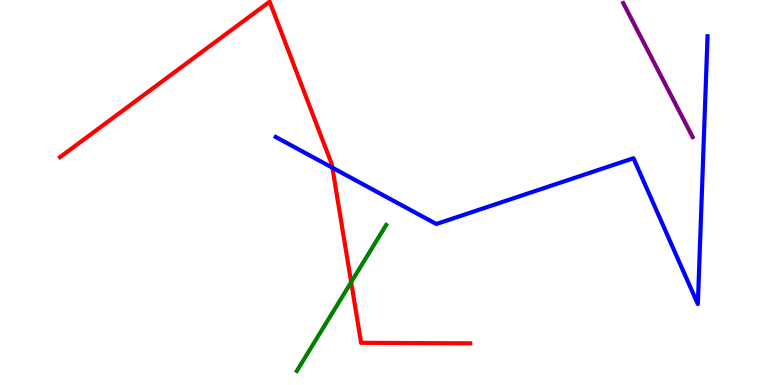[{'lines': ['blue', 'red'], 'intersections': [{'x': 4.29, 'y': 5.64}]}, {'lines': ['green', 'red'], 'intersections': [{'x': 4.53, 'y': 2.67}]}, {'lines': ['purple', 'red'], 'intersections': []}, {'lines': ['blue', 'green'], 'intersections': []}, {'lines': ['blue', 'purple'], 'intersections': []}, {'lines': ['green', 'purple'], 'intersections': []}]